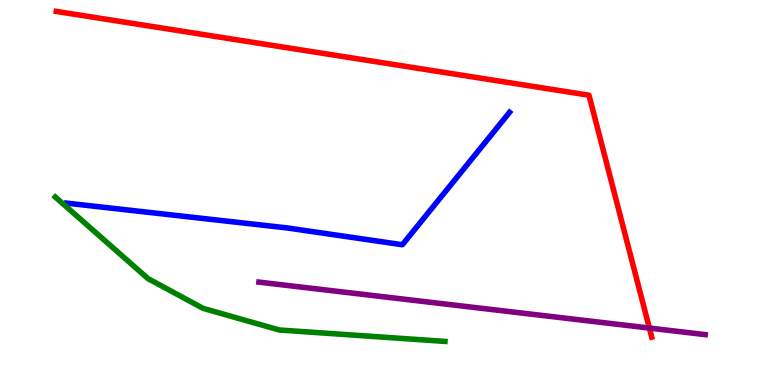[{'lines': ['blue', 'red'], 'intersections': []}, {'lines': ['green', 'red'], 'intersections': []}, {'lines': ['purple', 'red'], 'intersections': [{'x': 8.38, 'y': 1.48}]}, {'lines': ['blue', 'green'], 'intersections': []}, {'lines': ['blue', 'purple'], 'intersections': []}, {'lines': ['green', 'purple'], 'intersections': []}]